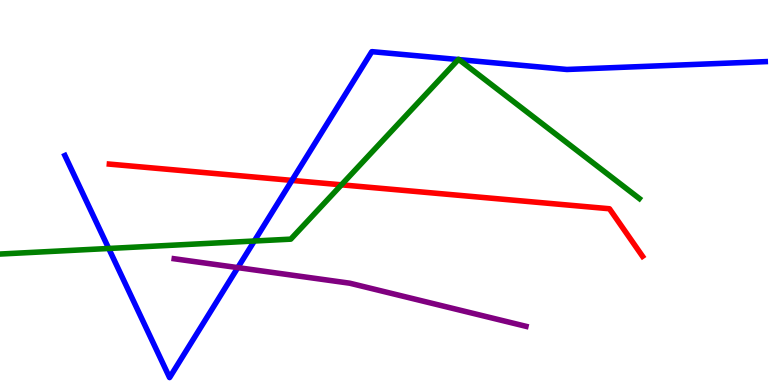[{'lines': ['blue', 'red'], 'intersections': [{'x': 3.77, 'y': 5.31}]}, {'lines': ['green', 'red'], 'intersections': [{'x': 4.41, 'y': 5.2}]}, {'lines': ['purple', 'red'], 'intersections': []}, {'lines': ['blue', 'green'], 'intersections': [{'x': 1.4, 'y': 3.55}, {'x': 3.28, 'y': 3.74}, {'x': 5.91, 'y': 8.45}, {'x': 5.92, 'y': 8.45}]}, {'lines': ['blue', 'purple'], 'intersections': [{'x': 3.07, 'y': 3.05}]}, {'lines': ['green', 'purple'], 'intersections': []}]